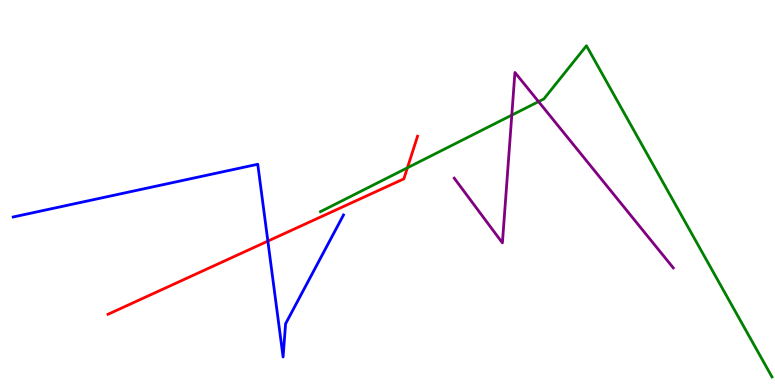[{'lines': ['blue', 'red'], 'intersections': [{'x': 3.46, 'y': 3.74}]}, {'lines': ['green', 'red'], 'intersections': [{'x': 5.26, 'y': 5.64}]}, {'lines': ['purple', 'red'], 'intersections': []}, {'lines': ['blue', 'green'], 'intersections': []}, {'lines': ['blue', 'purple'], 'intersections': []}, {'lines': ['green', 'purple'], 'intersections': [{'x': 6.6, 'y': 7.01}, {'x': 6.95, 'y': 7.36}]}]